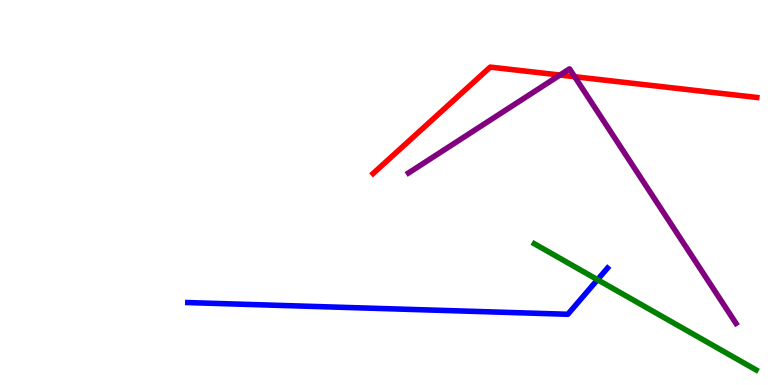[{'lines': ['blue', 'red'], 'intersections': []}, {'lines': ['green', 'red'], 'intersections': []}, {'lines': ['purple', 'red'], 'intersections': [{'x': 7.23, 'y': 8.05}, {'x': 7.42, 'y': 8.01}]}, {'lines': ['blue', 'green'], 'intersections': [{'x': 7.71, 'y': 2.74}]}, {'lines': ['blue', 'purple'], 'intersections': []}, {'lines': ['green', 'purple'], 'intersections': []}]